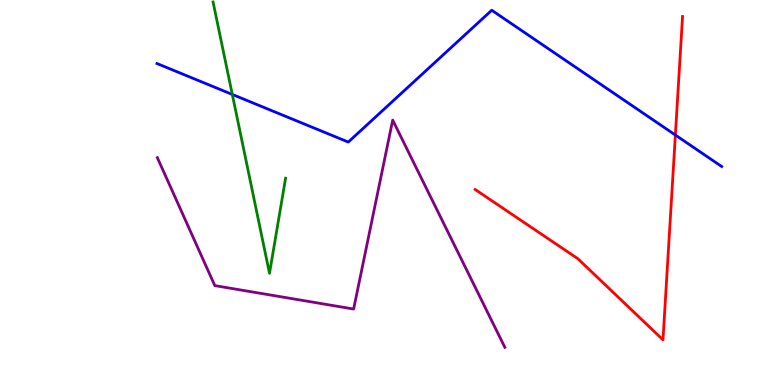[{'lines': ['blue', 'red'], 'intersections': [{'x': 8.71, 'y': 6.49}]}, {'lines': ['green', 'red'], 'intersections': []}, {'lines': ['purple', 'red'], 'intersections': []}, {'lines': ['blue', 'green'], 'intersections': [{'x': 3.0, 'y': 7.55}]}, {'lines': ['blue', 'purple'], 'intersections': []}, {'lines': ['green', 'purple'], 'intersections': []}]